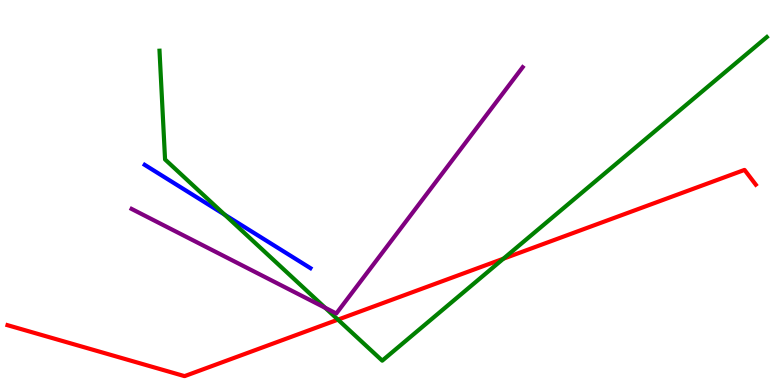[{'lines': ['blue', 'red'], 'intersections': []}, {'lines': ['green', 'red'], 'intersections': [{'x': 4.36, 'y': 1.7}, {'x': 6.5, 'y': 3.28}]}, {'lines': ['purple', 'red'], 'intersections': []}, {'lines': ['blue', 'green'], 'intersections': [{'x': 2.9, 'y': 4.42}]}, {'lines': ['blue', 'purple'], 'intersections': []}, {'lines': ['green', 'purple'], 'intersections': [{'x': 4.2, 'y': 2.01}]}]